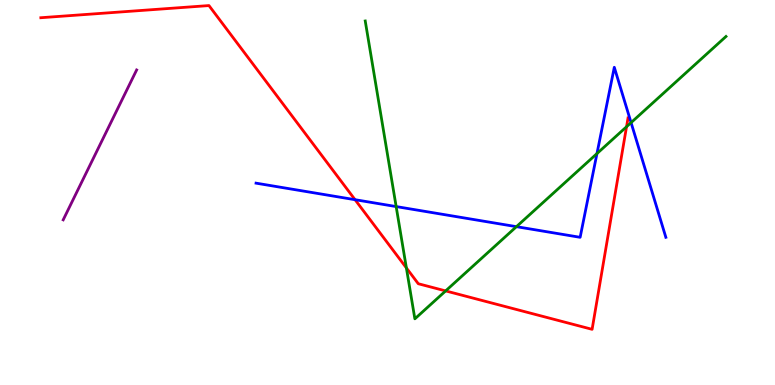[{'lines': ['blue', 'red'], 'intersections': [{'x': 4.58, 'y': 4.81}]}, {'lines': ['green', 'red'], 'intersections': [{'x': 5.24, 'y': 3.04}, {'x': 5.75, 'y': 2.44}, {'x': 8.08, 'y': 6.71}]}, {'lines': ['purple', 'red'], 'intersections': []}, {'lines': ['blue', 'green'], 'intersections': [{'x': 5.11, 'y': 4.63}, {'x': 6.66, 'y': 4.11}, {'x': 7.7, 'y': 6.01}, {'x': 8.14, 'y': 6.81}]}, {'lines': ['blue', 'purple'], 'intersections': []}, {'lines': ['green', 'purple'], 'intersections': []}]